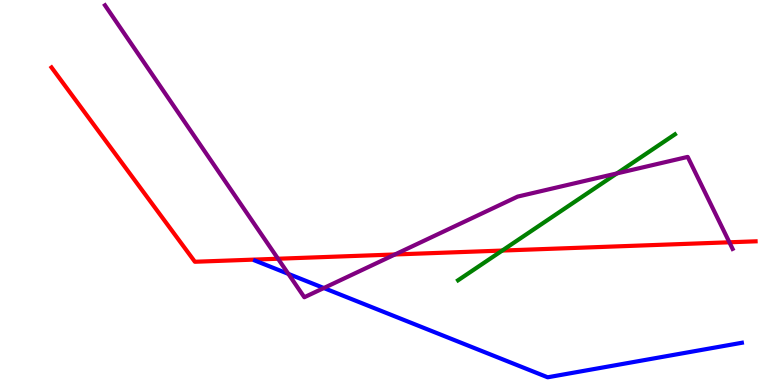[{'lines': ['blue', 'red'], 'intersections': []}, {'lines': ['green', 'red'], 'intersections': [{'x': 6.48, 'y': 3.49}]}, {'lines': ['purple', 'red'], 'intersections': [{'x': 3.59, 'y': 3.28}, {'x': 5.1, 'y': 3.39}, {'x': 9.41, 'y': 3.71}]}, {'lines': ['blue', 'green'], 'intersections': []}, {'lines': ['blue', 'purple'], 'intersections': [{'x': 3.72, 'y': 2.89}, {'x': 4.18, 'y': 2.52}]}, {'lines': ['green', 'purple'], 'intersections': [{'x': 7.96, 'y': 5.5}]}]